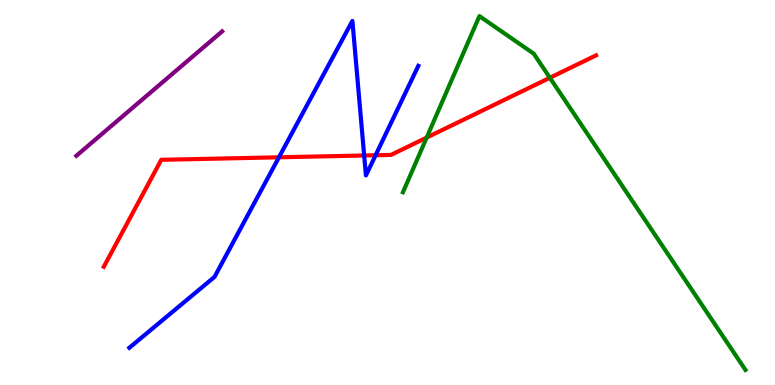[{'lines': ['blue', 'red'], 'intersections': [{'x': 3.6, 'y': 5.91}, {'x': 4.7, 'y': 5.96}, {'x': 4.85, 'y': 5.97}]}, {'lines': ['green', 'red'], 'intersections': [{'x': 5.51, 'y': 6.43}, {'x': 7.1, 'y': 7.98}]}, {'lines': ['purple', 'red'], 'intersections': []}, {'lines': ['blue', 'green'], 'intersections': []}, {'lines': ['blue', 'purple'], 'intersections': []}, {'lines': ['green', 'purple'], 'intersections': []}]